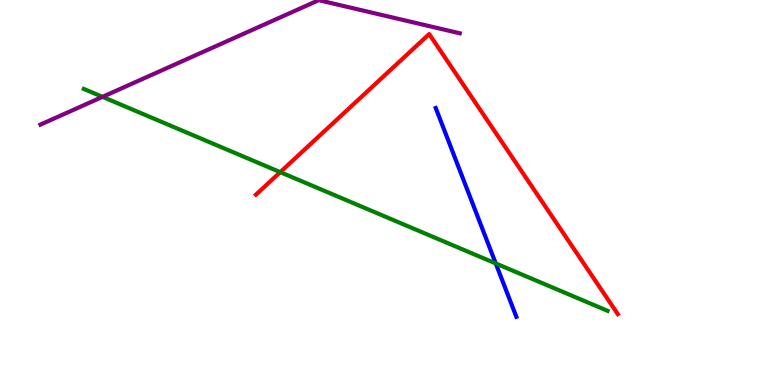[{'lines': ['blue', 'red'], 'intersections': []}, {'lines': ['green', 'red'], 'intersections': [{'x': 3.62, 'y': 5.53}]}, {'lines': ['purple', 'red'], 'intersections': []}, {'lines': ['blue', 'green'], 'intersections': [{'x': 6.4, 'y': 3.16}]}, {'lines': ['blue', 'purple'], 'intersections': []}, {'lines': ['green', 'purple'], 'intersections': [{'x': 1.32, 'y': 7.48}]}]